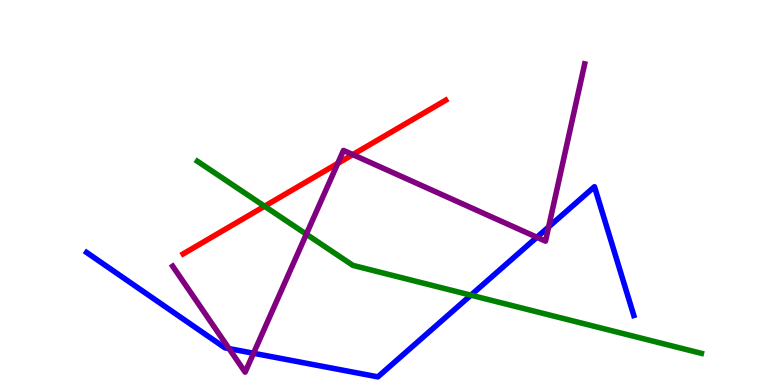[{'lines': ['blue', 'red'], 'intersections': []}, {'lines': ['green', 'red'], 'intersections': [{'x': 3.41, 'y': 4.64}]}, {'lines': ['purple', 'red'], 'intersections': [{'x': 4.36, 'y': 5.75}, {'x': 4.55, 'y': 5.98}]}, {'lines': ['blue', 'green'], 'intersections': [{'x': 6.08, 'y': 2.33}]}, {'lines': ['blue', 'purple'], 'intersections': [{'x': 2.96, 'y': 0.945}, {'x': 3.27, 'y': 0.824}, {'x': 6.93, 'y': 3.84}, {'x': 7.08, 'y': 4.11}]}, {'lines': ['green', 'purple'], 'intersections': [{'x': 3.95, 'y': 3.92}]}]